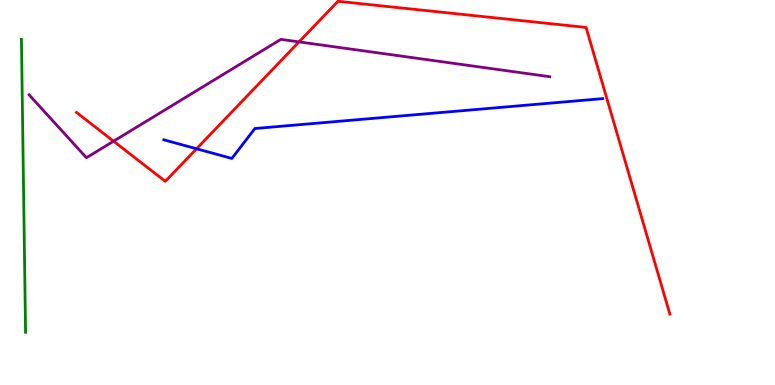[{'lines': ['blue', 'red'], 'intersections': [{'x': 2.54, 'y': 6.14}]}, {'lines': ['green', 'red'], 'intersections': []}, {'lines': ['purple', 'red'], 'intersections': [{'x': 1.47, 'y': 6.33}, {'x': 3.86, 'y': 8.91}]}, {'lines': ['blue', 'green'], 'intersections': []}, {'lines': ['blue', 'purple'], 'intersections': []}, {'lines': ['green', 'purple'], 'intersections': []}]